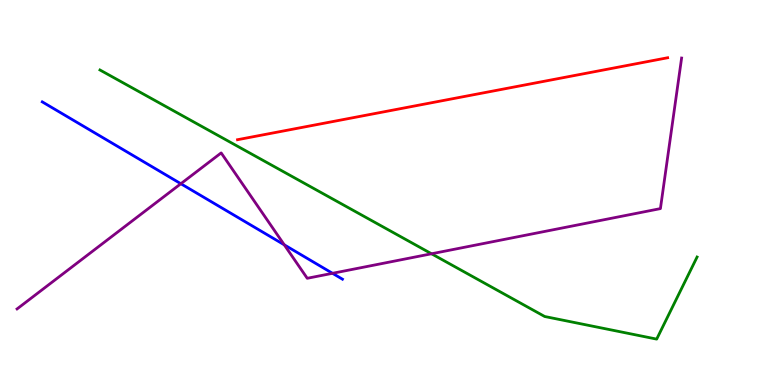[{'lines': ['blue', 'red'], 'intersections': []}, {'lines': ['green', 'red'], 'intersections': []}, {'lines': ['purple', 'red'], 'intersections': []}, {'lines': ['blue', 'green'], 'intersections': []}, {'lines': ['blue', 'purple'], 'intersections': [{'x': 2.33, 'y': 5.23}, {'x': 3.67, 'y': 3.64}, {'x': 4.29, 'y': 2.9}]}, {'lines': ['green', 'purple'], 'intersections': [{'x': 5.57, 'y': 3.41}]}]